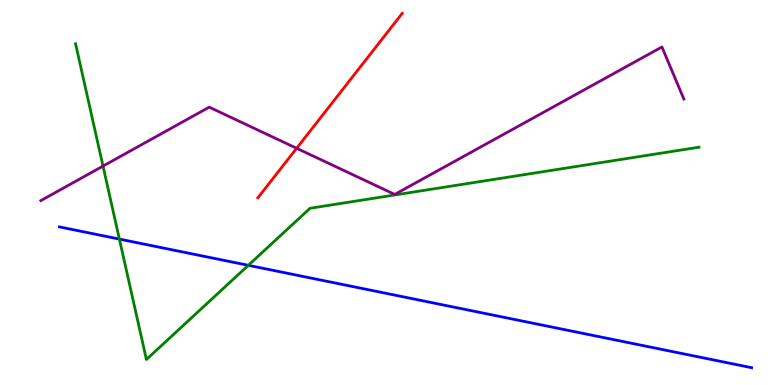[{'lines': ['blue', 'red'], 'intersections': []}, {'lines': ['green', 'red'], 'intersections': []}, {'lines': ['purple', 'red'], 'intersections': [{'x': 3.83, 'y': 6.15}]}, {'lines': ['blue', 'green'], 'intersections': [{'x': 1.54, 'y': 3.79}, {'x': 3.2, 'y': 3.11}]}, {'lines': ['blue', 'purple'], 'intersections': []}, {'lines': ['green', 'purple'], 'intersections': [{'x': 1.33, 'y': 5.69}]}]